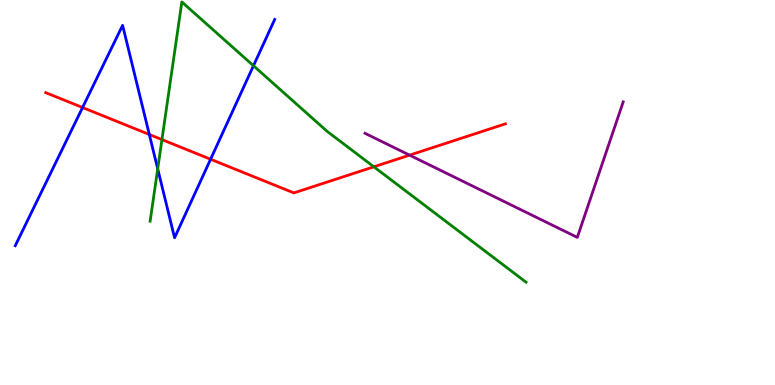[{'lines': ['blue', 'red'], 'intersections': [{'x': 1.07, 'y': 7.21}, {'x': 1.93, 'y': 6.51}, {'x': 2.72, 'y': 5.86}]}, {'lines': ['green', 'red'], 'intersections': [{'x': 2.09, 'y': 6.37}, {'x': 4.82, 'y': 5.67}]}, {'lines': ['purple', 'red'], 'intersections': [{'x': 5.28, 'y': 5.97}]}, {'lines': ['blue', 'green'], 'intersections': [{'x': 2.03, 'y': 5.61}, {'x': 3.27, 'y': 8.29}]}, {'lines': ['blue', 'purple'], 'intersections': []}, {'lines': ['green', 'purple'], 'intersections': []}]